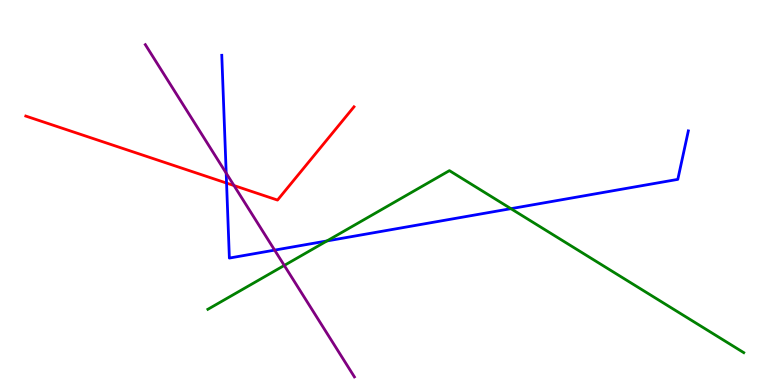[{'lines': ['blue', 'red'], 'intersections': [{'x': 2.92, 'y': 5.25}]}, {'lines': ['green', 'red'], 'intersections': []}, {'lines': ['purple', 'red'], 'intersections': [{'x': 3.02, 'y': 5.18}]}, {'lines': ['blue', 'green'], 'intersections': [{'x': 4.22, 'y': 3.74}, {'x': 6.59, 'y': 4.58}]}, {'lines': ['blue', 'purple'], 'intersections': [{'x': 2.92, 'y': 5.5}, {'x': 3.54, 'y': 3.5}]}, {'lines': ['green', 'purple'], 'intersections': [{'x': 3.67, 'y': 3.11}]}]